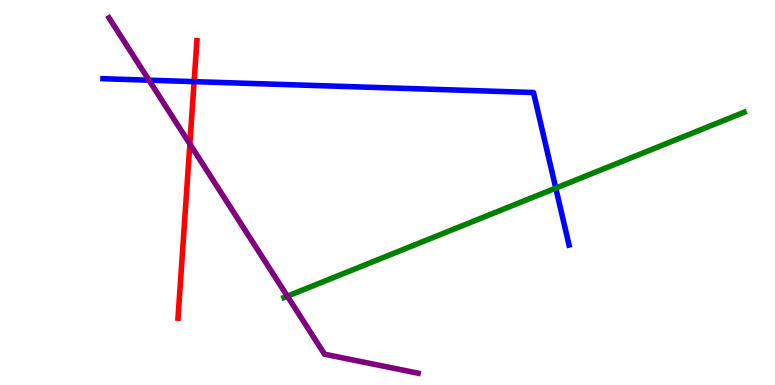[{'lines': ['blue', 'red'], 'intersections': [{'x': 2.5, 'y': 7.88}]}, {'lines': ['green', 'red'], 'intersections': []}, {'lines': ['purple', 'red'], 'intersections': [{'x': 2.45, 'y': 6.26}]}, {'lines': ['blue', 'green'], 'intersections': [{'x': 7.17, 'y': 5.11}]}, {'lines': ['blue', 'purple'], 'intersections': [{'x': 1.92, 'y': 7.92}]}, {'lines': ['green', 'purple'], 'intersections': [{'x': 3.71, 'y': 2.31}]}]